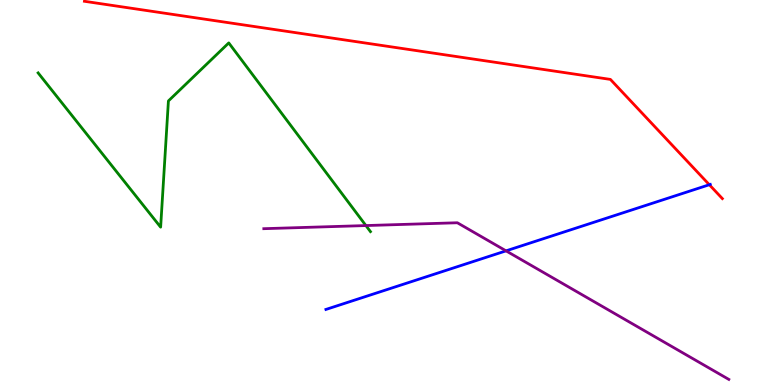[{'lines': ['blue', 'red'], 'intersections': [{'x': 9.15, 'y': 5.2}]}, {'lines': ['green', 'red'], 'intersections': []}, {'lines': ['purple', 'red'], 'intersections': []}, {'lines': ['blue', 'green'], 'intersections': []}, {'lines': ['blue', 'purple'], 'intersections': [{'x': 6.53, 'y': 3.48}]}, {'lines': ['green', 'purple'], 'intersections': [{'x': 4.72, 'y': 4.14}]}]